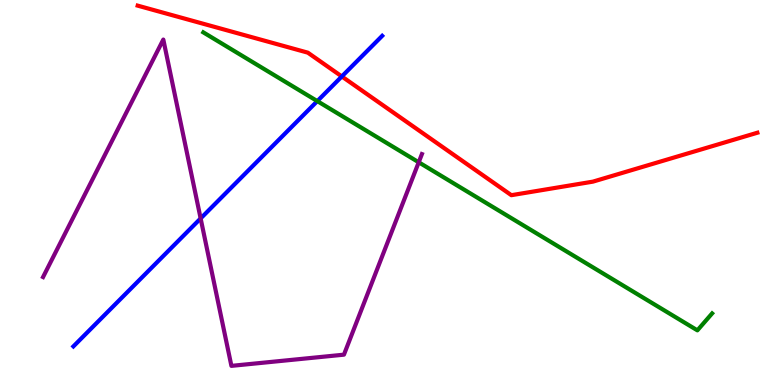[{'lines': ['blue', 'red'], 'intersections': [{'x': 4.41, 'y': 8.01}]}, {'lines': ['green', 'red'], 'intersections': []}, {'lines': ['purple', 'red'], 'intersections': []}, {'lines': ['blue', 'green'], 'intersections': [{'x': 4.09, 'y': 7.37}]}, {'lines': ['blue', 'purple'], 'intersections': [{'x': 2.59, 'y': 4.33}]}, {'lines': ['green', 'purple'], 'intersections': [{'x': 5.4, 'y': 5.78}]}]